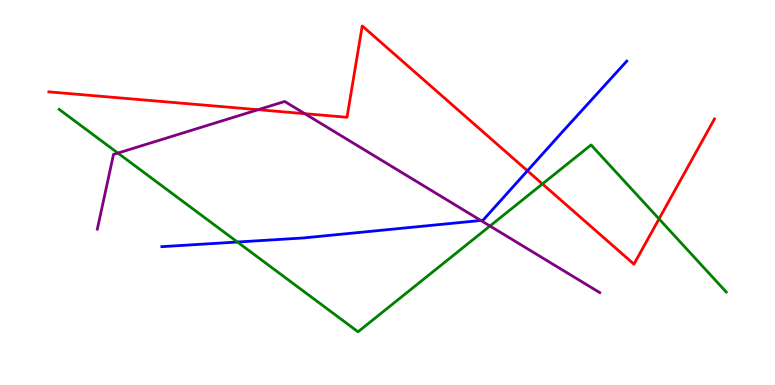[{'lines': ['blue', 'red'], 'intersections': [{'x': 6.81, 'y': 5.56}]}, {'lines': ['green', 'red'], 'intersections': [{'x': 7.0, 'y': 5.22}, {'x': 8.5, 'y': 4.31}]}, {'lines': ['purple', 'red'], 'intersections': [{'x': 3.33, 'y': 7.15}, {'x': 3.93, 'y': 7.05}]}, {'lines': ['blue', 'green'], 'intersections': [{'x': 3.06, 'y': 3.71}]}, {'lines': ['blue', 'purple'], 'intersections': [{'x': 6.2, 'y': 4.27}]}, {'lines': ['green', 'purple'], 'intersections': [{'x': 1.52, 'y': 6.02}, {'x': 6.32, 'y': 4.13}]}]